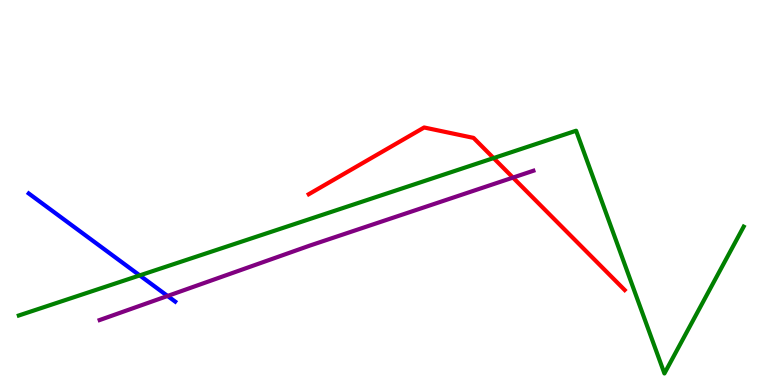[{'lines': ['blue', 'red'], 'intersections': []}, {'lines': ['green', 'red'], 'intersections': [{'x': 6.37, 'y': 5.89}]}, {'lines': ['purple', 'red'], 'intersections': [{'x': 6.62, 'y': 5.39}]}, {'lines': ['blue', 'green'], 'intersections': [{'x': 1.8, 'y': 2.85}]}, {'lines': ['blue', 'purple'], 'intersections': [{'x': 2.16, 'y': 2.31}]}, {'lines': ['green', 'purple'], 'intersections': []}]